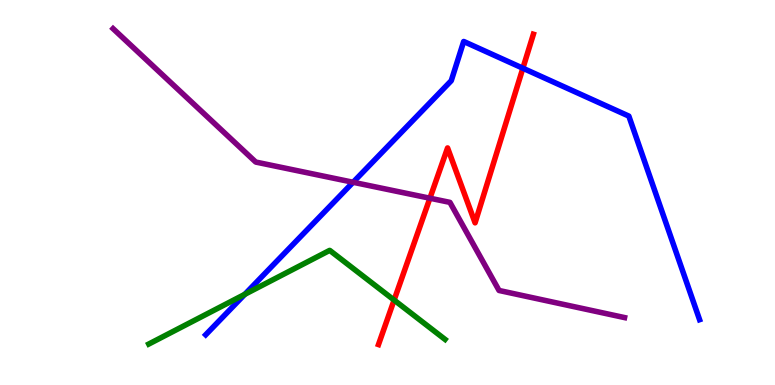[{'lines': ['blue', 'red'], 'intersections': [{'x': 6.75, 'y': 8.23}]}, {'lines': ['green', 'red'], 'intersections': [{'x': 5.09, 'y': 2.21}]}, {'lines': ['purple', 'red'], 'intersections': [{'x': 5.55, 'y': 4.85}]}, {'lines': ['blue', 'green'], 'intersections': [{'x': 3.16, 'y': 2.36}]}, {'lines': ['blue', 'purple'], 'intersections': [{'x': 4.56, 'y': 5.27}]}, {'lines': ['green', 'purple'], 'intersections': []}]